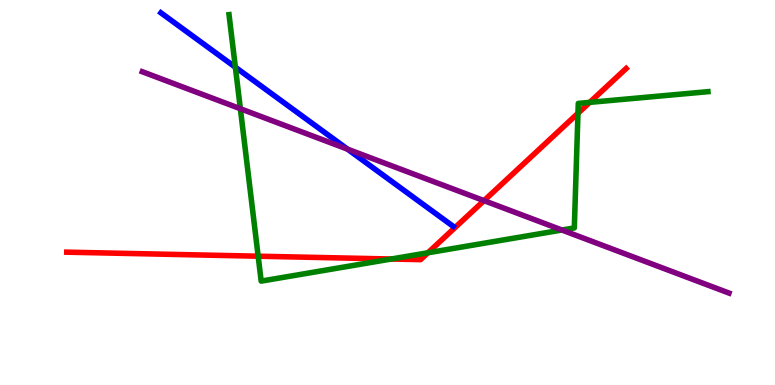[{'lines': ['blue', 'red'], 'intersections': []}, {'lines': ['green', 'red'], 'intersections': [{'x': 3.33, 'y': 3.35}, {'x': 5.05, 'y': 3.27}, {'x': 5.52, 'y': 3.43}, {'x': 7.46, 'y': 7.06}, {'x': 7.61, 'y': 7.34}]}, {'lines': ['purple', 'red'], 'intersections': [{'x': 6.25, 'y': 4.79}]}, {'lines': ['blue', 'green'], 'intersections': [{'x': 3.04, 'y': 8.25}]}, {'lines': ['blue', 'purple'], 'intersections': [{'x': 4.48, 'y': 6.13}]}, {'lines': ['green', 'purple'], 'intersections': [{'x': 3.1, 'y': 7.18}, {'x': 7.25, 'y': 4.03}]}]